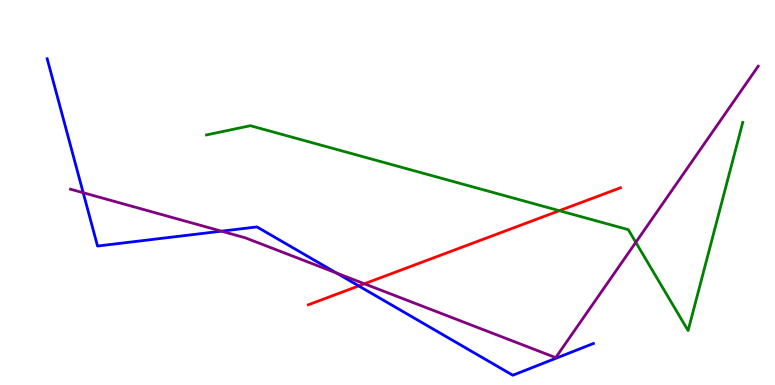[{'lines': ['blue', 'red'], 'intersections': [{'x': 4.63, 'y': 2.57}]}, {'lines': ['green', 'red'], 'intersections': [{'x': 7.22, 'y': 4.53}]}, {'lines': ['purple', 'red'], 'intersections': [{'x': 4.7, 'y': 2.63}]}, {'lines': ['blue', 'green'], 'intersections': []}, {'lines': ['blue', 'purple'], 'intersections': [{'x': 1.07, 'y': 4.99}, {'x': 2.86, 'y': 4.0}, {'x': 4.34, 'y': 2.91}]}, {'lines': ['green', 'purple'], 'intersections': [{'x': 8.2, 'y': 3.71}]}]